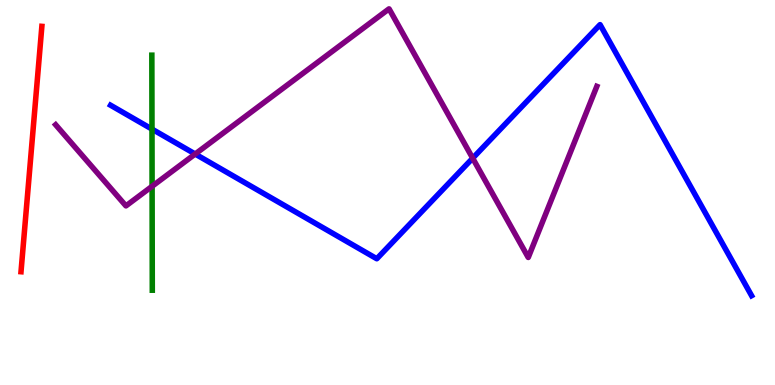[{'lines': ['blue', 'red'], 'intersections': []}, {'lines': ['green', 'red'], 'intersections': []}, {'lines': ['purple', 'red'], 'intersections': []}, {'lines': ['blue', 'green'], 'intersections': [{'x': 1.96, 'y': 6.65}]}, {'lines': ['blue', 'purple'], 'intersections': [{'x': 2.52, 'y': 6.0}, {'x': 6.1, 'y': 5.89}]}, {'lines': ['green', 'purple'], 'intersections': [{'x': 1.96, 'y': 5.16}]}]